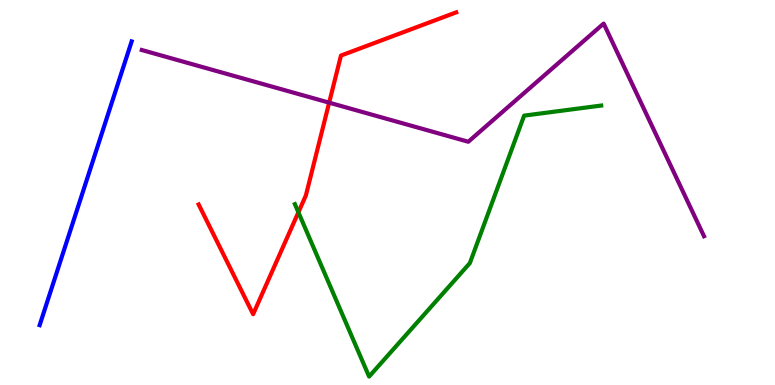[{'lines': ['blue', 'red'], 'intersections': []}, {'lines': ['green', 'red'], 'intersections': [{'x': 3.85, 'y': 4.49}]}, {'lines': ['purple', 'red'], 'intersections': [{'x': 4.25, 'y': 7.33}]}, {'lines': ['blue', 'green'], 'intersections': []}, {'lines': ['blue', 'purple'], 'intersections': []}, {'lines': ['green', 'purple'], 'intersections': []}]